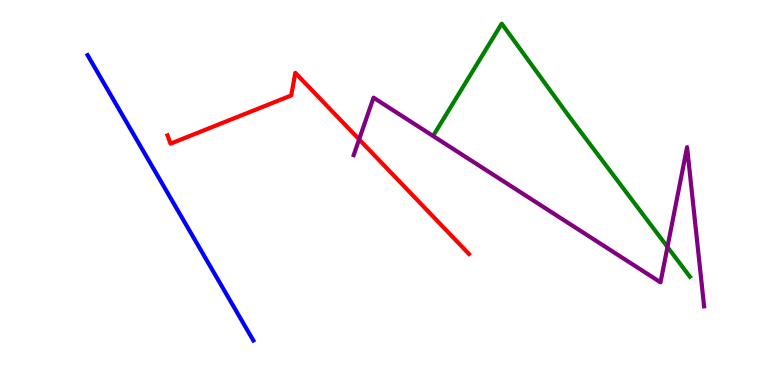[{'lines': ['blue', 'red'], 'intersections': []}, {'lines': ['green', 'red'], 'intersections': []}, {'lines': ['purple', 'red'], 'intersections': [{'x': 4.63, 'y': 6.38}]}, {'lines': ['blue', 'green'], 'intersections': []}, {'lines': ['blue', 'purple'], 'intersections': []}, {'lines': ['green', 'purple'], 'intersections': [{'x': 8.61, 'y': 3.59}]}]